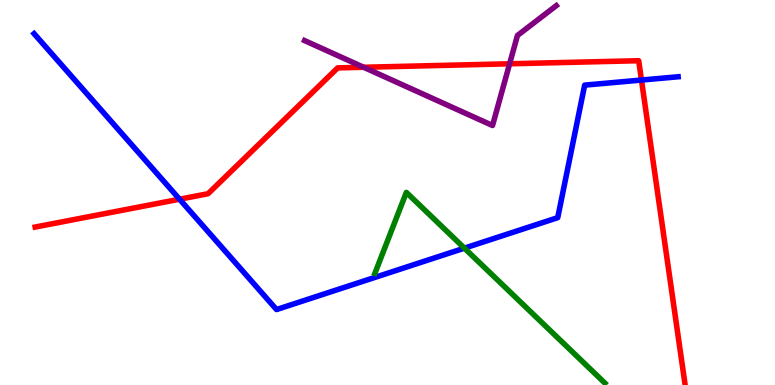[{'lines': ['blue', 'red'], 'intersections': [{'x': 2.32, 'y': 4.83}, {'x': 8.28, 'y': 7.92}]}, {'lines': ['green', 'red'], 'intersections': []}, {'lines': ['purple', 'red'], 'intersections': [{'x': 4.69, 'y': 8.25}, {'x': 6.58, 'y': 8.34}]}, {'lines': ['blue', 'green'], 'intersections': [{'x': 5.99, 'y': 3.55}]}, {'lines': ['blue', 'purple'], 'intersections': []}, {'lines': ['green', 'purple'], 'intersections': []}]